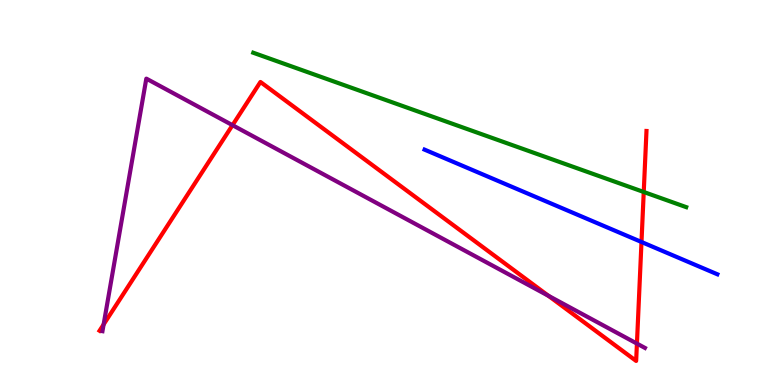[{'lines': ['blue', 'red'], 'intersections': [{'x': 8.28, 'y': 3.71}]}, {'lines': ['green', 'red'], 'intersections': [{'x': 8.31, 'y': 5.01}]}, {'lines': ['purple', 'red'], 'intersections': [{'x': 1.34, 'y': 1.57}, {'x': 3.0, 'y': 6.75}, {'x': 7.08, 'y': 2.32}, {'x': 8.22, 'y': 1.08}]}, {'lines': ['blue', 'green'], 'intersections': []}, {'lines': ['blue', 'purple'], 'intersections': []}, {'lines': ['green', 'purple'], 'intersections': []}]